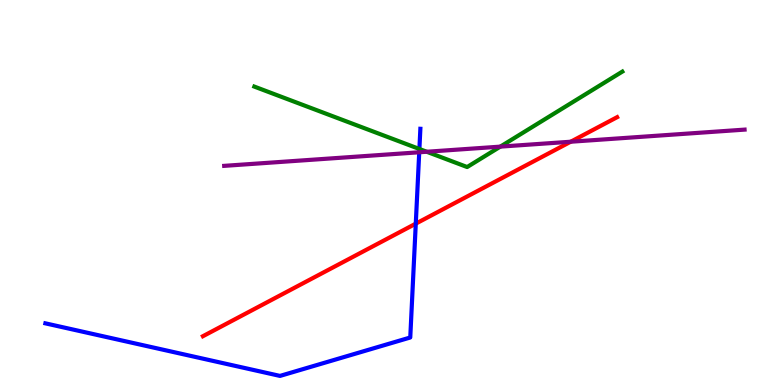[{'lines': ['blue', 'red'], 'intersections': [{'x': 5.36, 'y': 4.19}]}, {'lines': ['green', 'red'], 'intersections': []}, {'lines': ['purple', 'red'], 'intersections': [{'x': 7.36, 'y': 6.32}]}, {'lines': ['blue', 'green'], 'intersections': [{'x': 5.41, 'y': 6.13}]}, {'lines': ['blue', 'purple'], 'intersections': [{'x': 5.41, 'y': 6.04}]}, {'lines': ['green', 'purple'], 'intersections': [{'x': 5.51, 'y': 6.06}, {'x': 6.46, 'y': 6.19}]}]